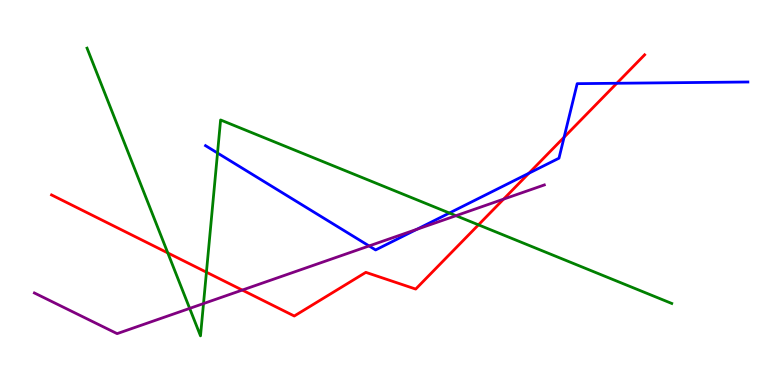[{'lines': ['blue', 'red'], 'intersections': [{'x': 6.82, 'y': 5.5}, {'x': 7.28, 'y': 6.44}, {'x': 7.96, 'y': 7.84}]}, {'lines': ['green', 'red'], 'intersections': [{'x': 2.17, 'y': 3.43}, {'x': 2.66, 'y': 2.93}, {'x': 6.17, 'y': 4.16}]}, {'lines': ['purple', 'red'], 'intersections': [{'x': 3.13, 'y': 2.47}, {'x': 6.5, 'y': 4.83}]}, {'lines': ['blue', 'green'], 'intersections': [{'x': 2.81, 'y': 6.03}, {'x': 5.8, 'y': 4.47}]}, {'lines': ['blue', 'purple'], 'intersections': [{'x': 4.76, 'y': 3.61}, {'x': 5.38, 'y': 4.04}]}, {'lines': ['green', 'purple'], 'intersections': [{'x': 2.45, 'y': 1.99}, {'x': 2.63, 'y': 2.12}, {'x': 5.88, 'y': 4.4}]}]